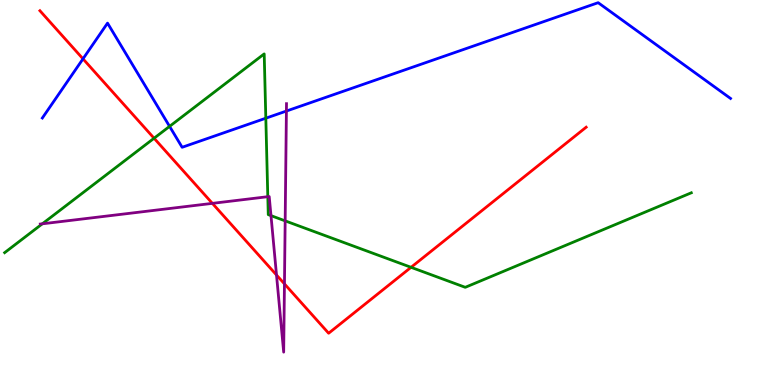[{'lines': ['blue', 'red'], 'intersections': [{'x': 1.07, 'y': 8.47}]}, {'lines': ['green', 'red'], 'intersections': [{'x': 1.99, 'y': 6.41}, {'x': 5.3, 'y': 3.06}]}, {'lines': ['purple', 'red'], 'intersections': [{'x': 2.74, 'y': 4.72}, {'x': 3.57, 'y': 2.86}, {'x': 3.67, 'y': 2.63}]}, {'lines': ['blue', 'green'], 'intersections': [{'x': 2.19, 'y': 6.72}, {'x': 3.43, 'y': 6.93}]}, {'lines': ['blue', 'purple'], 'intersections': [{'x': 3.7, 'y': 7.12}]}, {'lines': ['green', 'purple'], 'intersections': [{'x': 0.546, 'y': 4.19}, {'x': 3.46, 'y': 4.89}, {'x': 3.5, 'y': 4.4}, {'x': 3.68, 'y': 4.26}]}]